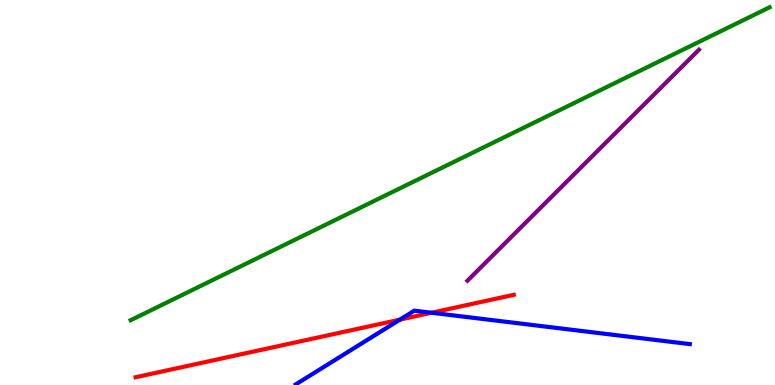[{'lines': ['blue', 'red'], 'intersections': [{'x': 5.16, 'y': 1.7}, {'x': 5.57, 'y': 1.88}]}, {'lines': ['green', 'red'], 'intersections': []}, {'lines': ['purple', 'red'], 'intersections': []}, {'lines': ['blue', 'green'], 'intersections': []}, {'lines': ['blue', 'purple'], 'intersections': []}, {'lines': ['green', 'purple'], 'intersections': []}]